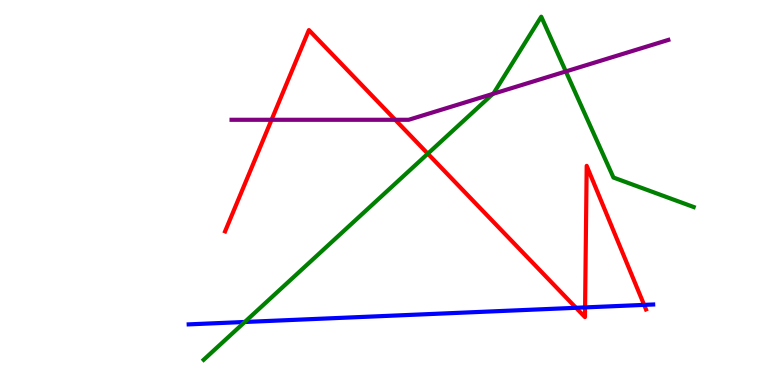[{'lines': ['blue', 'red'], 'intersections': [{'x': 7.43, 'y': 2.01}, {'x': 7.55, 'y': 2.02}, {'x': 8.31, 'y': 2.08}]}, {'lines': ['green', 'red'], 'intersections': [{'x': 5.52, 'y': 6.01}]}, {'lines': ['purple', 'red'], 'intersections': [{'x': 3.5, 'y': 6.89}, {'x': 5.1, 'y': 6.89}]}, {'lines': ['blue', 'green'], 'intersections': [{'x': 3.16, 'y': 1.64}]}, {'lines': ['blue', 'purple'], 'intersections': []}, {'lines': ['green', 'purple'], 'intersections': [{'x': 6.36, 'y': 7.56}, {'x': 7.3, 'y': 8.14}]}]